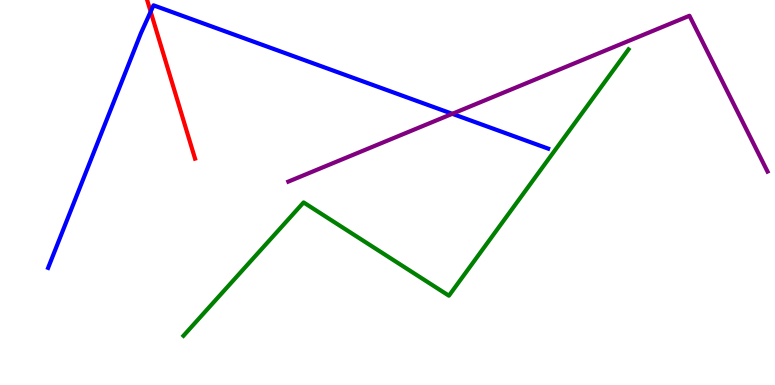[{'lines': ['blue', 'red'], 'intersections': [{'x': 1.94, 'y': 9.7}]}, {'lines': ['green', 'red'], 'intersections': []}, {'lines': ['purple', 'red'], 'intersections': []}, {'lines': ['blue', 'green'], 'intersections': []}, {'lines': ['blue', 'purple'], 'intersections': [{'x': 5.84, 'y': 7.04}]}, {'lines': ['green', 'purple'], 'intersections': []}]